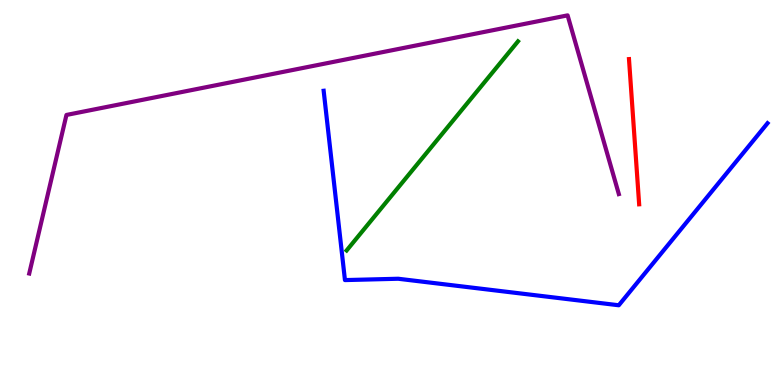[{'lines': ['blue', 'red'], 'intersections': []}, {'lines': ['green', 'red'], 'intersections': []}, {'lines': ['purple', 'red'], 'intersections': []}, {'lines': ['blue', 'green'], 'intersections': []}, {'lines': ['blue', 'purple'], 'intersections': []}, {'lines': ['green', 'purple'], 'intersections': []}]